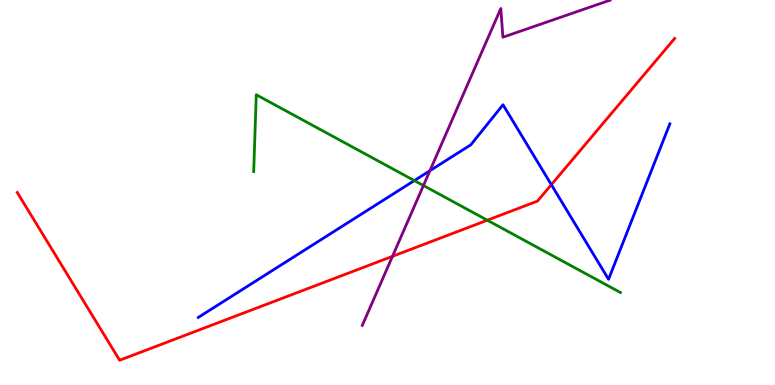[{'lines': ['blue', 'red'], 'intersections': [{'x': 7.11, 'y': 5.2}]}, {'lines': ['green', 'red'], 'intersections': [{'x': 6.29, 'y': 4.28}]}, {'lines': ['purple', 'red'], 'intersections': [{'x': 5.06, 'y': 3.34}]}, {'lines': ['blue', 'green'], 'intersections': [{'x': 5.35, 'y': 5.31}]}, {'lines': ['blue', 'purple'], 'intersections': [{'x': 5.55, 'y': 5.57}]}, {'lines': ['green', 'purple'], 'intersections': [{'x': 5.46, 'y': 5.18}]}]